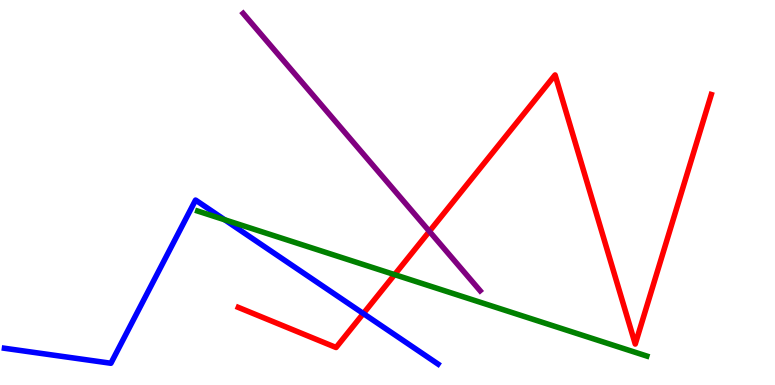[{'lines': ['blue', 'red'], 'intersections': [{'x': 4.69, 'y': 1.86}]}, {'lines': ['green', 'red'], 'intersections': [{'x': 5.09, 'y': 2.87}]}, {'lines': ['purple', 'red'], 'intersections': [{'x': 5.54, 'y': 3.99}]}, {'lines': ['blue', 'green'], 'intersections': [{'x': 2.9, 'y': 4.29}]}, {'lines': ['blue', 'purple'], 'intersections': []}, {'lines': ['green', 'purple'], 'intersections': []}]